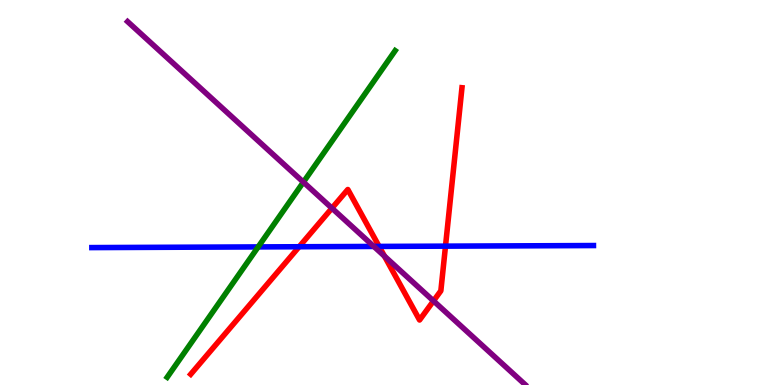[{'lines': ['blue', 'red'], 'intersections': [{'x': 3.86, 'y': 3.59}, {'x': 4.89, 'y': 3.6}, {'x': 5.75, 'y': 3.61}]}, {'lines': ['green', 'red'], 'intersections': []}, {'lines': ['purple', 'red'], 'intersections': [{'x': 4.28, 'y': 4.59}, {'x': 4.96, 'y': 3.35}, {'x': 5.59, 'y': 2.18}]}, {'lines': ['blue', 'green'], 'intersections': [{'x': 3.33, 'y': 3.59}]}, {'lines': ['blue', 'purple'], 'intersections': [{'x': 4.82, 'y': 3.6}]}, {'lines': ['green', 'purple'], 'intersections': [{'x': 3.91, 'y': 5.27}]}]